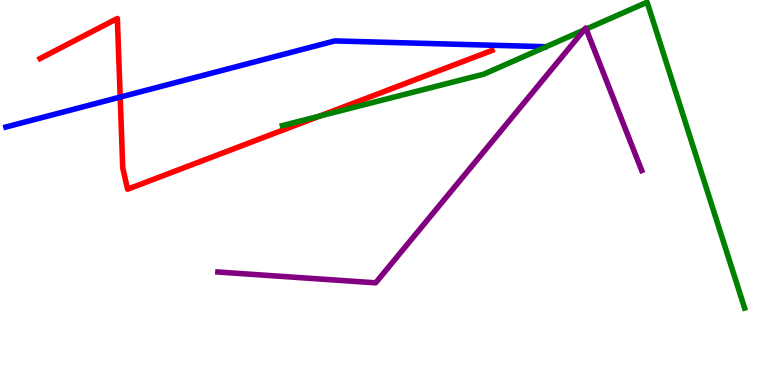[{'lines': ['blue', 'red'], 'intersections': [{'x': 1.55, 'y': 7.48}]}, {'lines': ['green', 'red'], 'intersections': [{'x': 4.12, 'y': 6.99}]}, {'lines': ['purple', 'red'], 'intersections': []}, {'lines': ['blue', 'green'], 'intersections': []}, {'lines': ['blue', 'purple'], 'intersections': []}, {'lines': ['green', 'purple'], 'intersections': [{'x': 7.54, 'y': 9.22}, {'x': 7.56, 'y': 9.24}]}]